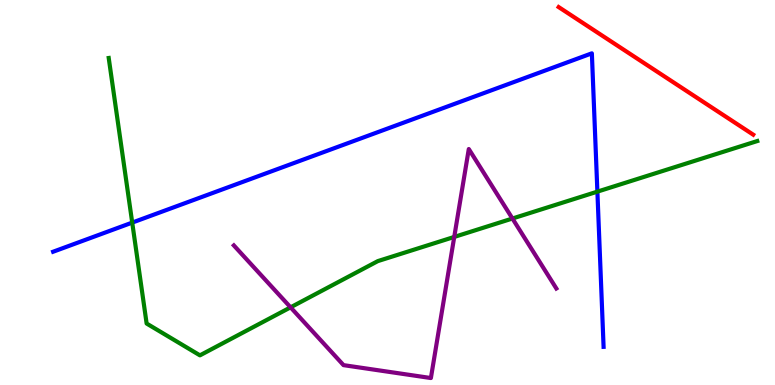[{'lines': ['blue', 'red'], 'intersections': []}, {'lines': ['green', 'red'], 'intersections': []}, {'lines': ['purple', 'red'], 'intersections': []}, {'lines': ['blue', 'green'], 'intersections': [{'x': 1.71, 'y': 4.22}, {'x': 7.71, 'y': 5.02}]}, {'lines': ['blue', 'purple'], 'intersections': []}, {'lines': ['green', 'purple'], 'intersections': [{'x': 3.75, 'y': 2.02}, {'x': 5.86, 'y': 3.85}, {'x': 6.61, 'y': 4.32}]}]